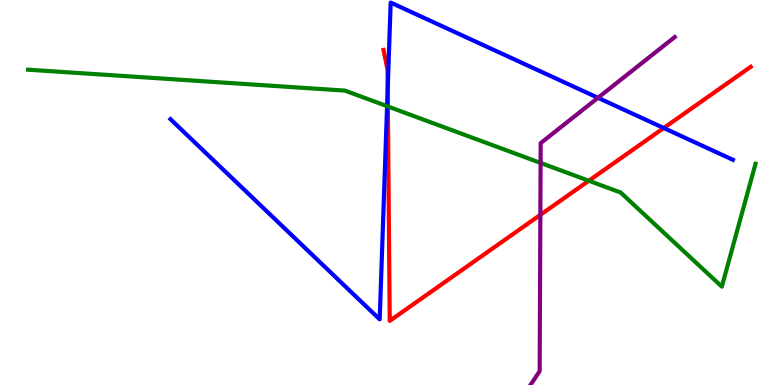[{'lines': ['blue', 'red'], 'intersections': [{'x': 5.0, 'y': 7.7}, {'x': 8.56, 'y': 6.67}]}, {'lines': ['green', 'red'], 'intersections': [{'x': 5.0, 'y': 7.23}, {'x': 7.6, 'y': 5.31}]}, {'lines': ['purple', 'red'], 'intersections': [{'x': 6.97, 'y': 4.42}]}, {'lines': ['blue', 'green'], 'intersections': [{'x': 4.99, 'y': 7.24}]}, {'lines': ['blue', 'purple'], 'intersections': [{'x': 7.72, 'y': 7.46}]}, {'lines': ['green', 'purple'], 'intersections': [{'x': 6.98, 'y': 5.77}]}]